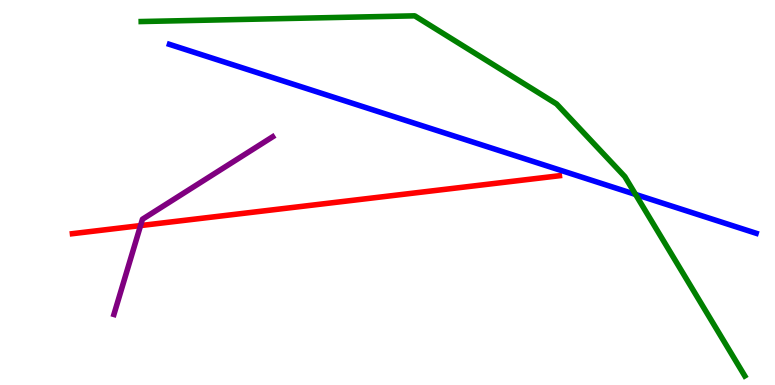[{'lines': ['blue', 'red'], 'intersections': []}, {'lines': ['green', 'red'], 'intersections': []}, {'lines': ['purple', 'red'], 'intersections': [{'x': 1.81, 'y': 4.14}]}, {'lines': ['blue', 'green'], 'intersections': [{'x': 8.2, 'y': 4.95}]}, {'lines': ['blue', 'purple'], 'intersections': []}, {'lines': ['green', 'purple'], 'intersections': []}]